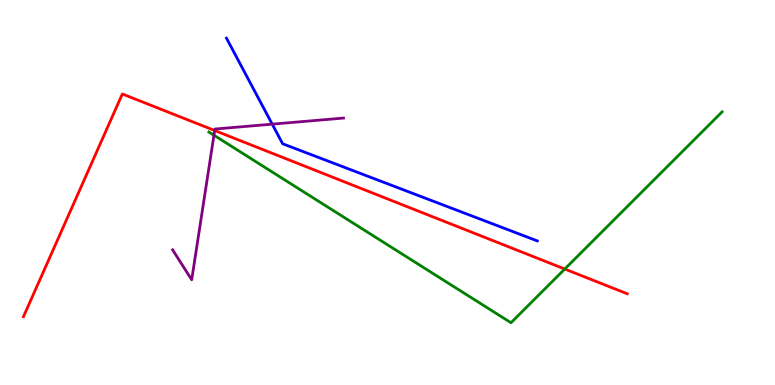[{'lines': ['blue', 'red'], 'intersections': []}, {'lines': ['green', 'red'], 'intersections': [{'x': 7.29, 'y': 3.01}]}, {'lines': ['purple', 'red'], 'intersections': [{'x': 2.77, 'y': 6.61}]}, {'lines': ['blue', 'green'], 'intersections': []}, {'lines': ['blue', 'purple'], 'intersections': [{'x': 3.51, 'y': 6.78}]}, {'lines': ['green', 'purple'], 'intersections': [{'x': 2.76, 'y': 6.49}]}]